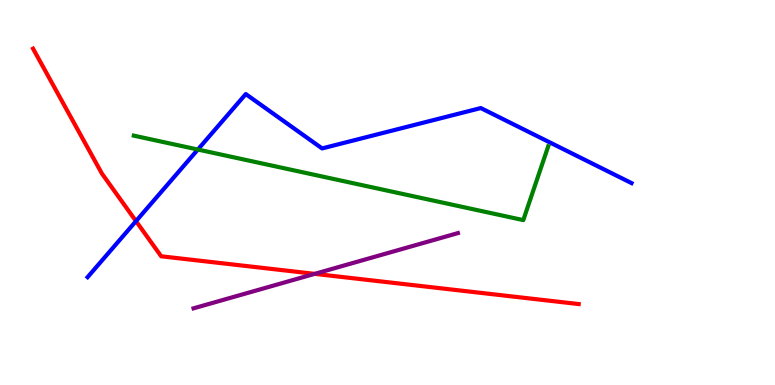[{'lines': ['blue', 'red'], 'intersections': [{'x': 1.75, 'y': 4.26}]}, {'lines': ['green', 'red'], 'intersections': []}, {'lines': ['purple', 'red'], 'intersections': [{'x': 4.06, 'y': 2.89}]}, {'lines': ['blue', 'green'], 'intersections': [{'x': 2.55, 'y': 6.12}]}, {'lines': ['blue', 'purple'], 'intersections': []}, {'lines': ['green', 'purple'], 'intersections': []}]